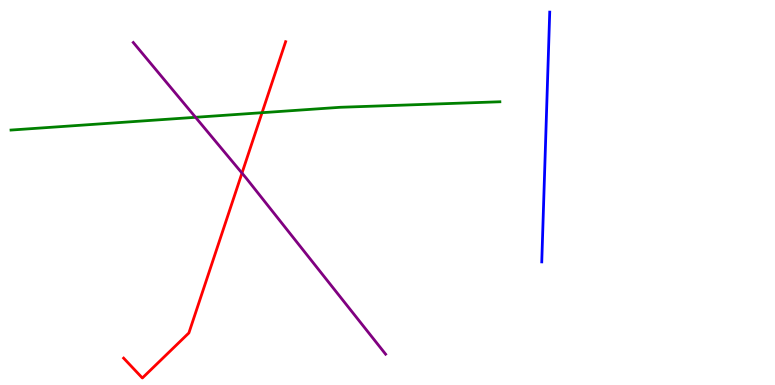[{'lines': ['blue', 'red'], 'intersections': []}, {'lines': ['green', 'red'], 'intersections': [{'x': 3.38, 'y': 7.07}]}, {'lines': ['purple', 'red'], 'intersections': [{'x': 3.12, 'y': 5.5}]}, {'lines': ['blue', 'green'], 'intersections': []}, {'lines': ['blue', 'purple'], 'intersections': []}, {'lines': ['green', 'purple'], 'intersections': [{'x': 2.52, 'y': 6.95}]}]